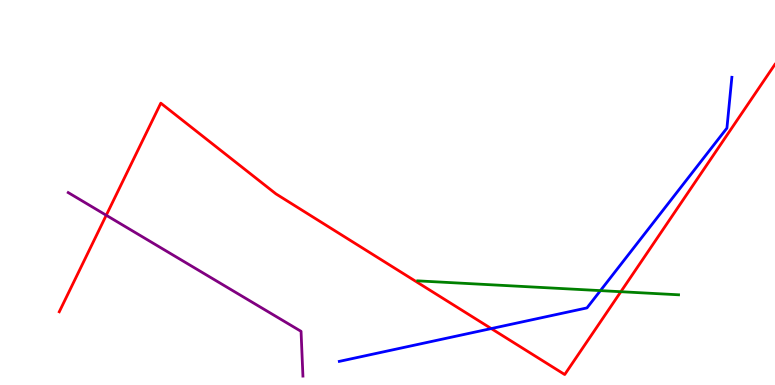[{'lines': ['blue', 'red'], 'intersections': [{'x': 6.34, 'y': 1.47}]}, {'lines': ['green', 'red'], 'intersections': [{'x': 8.01, 'y': 2.42}]}, {'lines': ['purple', 'red'], 'intersections': [{'x': 1.37, 'y': 4.41}]}, {'lines': ['blue', 'green'], 'intersections': [{'x': 7.75, 'y': 2.45}]}, {'lines': ['blue', 'purple'], 'intersections': []}, {'lines': ['green', 'purple'], 'intersections': []}]